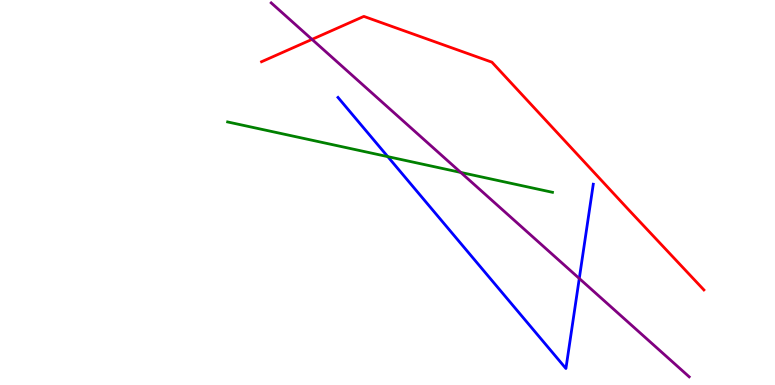[{'lines': ['blue', 'red'], 'intersections': []}, {'lines': ['green', 'red'], 'intersections': []}, {'lines': ['purple', 'red'], 'intersections': [{'x': 4.03, 'y': 8.98}]}, {'lines': ['blue', 'green'], 'intersections': [{'x': 5.0, 'y': 5.93}]}, {'lines': ['blue', 'purple'], 'intersections': [{'x': 7.47, 'y': 2.77}]}, {'lines': ['green', 'purple'], 'intersections': [{'x': 5.95, 'y': 5.52}]}]